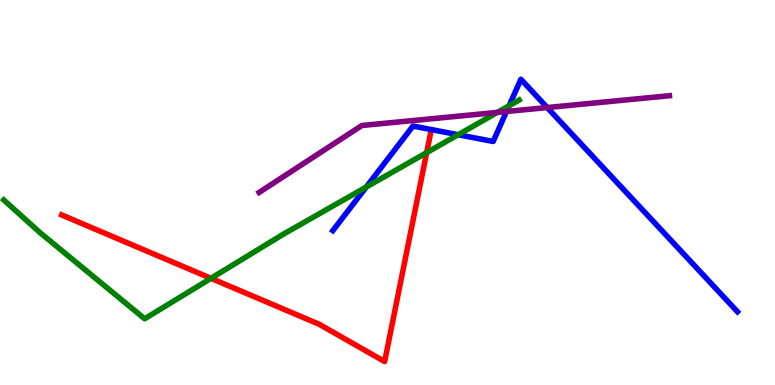[{'lines': ['blue', 'red'], 'intersections': []}, {'lines': ['green', 'red'], 'intersections': [{'x': 2.72, 'y': 2.77}, {'x': 5.51, 'y': 6.04}]}, {'lines': ['purple', 'red'], 'intersections': []}, {'lines': ['blue', 'green'], 'intersections': [{'x': 4.73, 'y': 5.14}, {'x': 5.91, 'y': 6.5}, {'x': 6.57, 'y': 7.25}]}, {'lines': ['blue', 'purple'], 'intersections': [{'x': 6.54, 'y': 7.1}, {'x': 7.06, 'y': 7.21}]}, {'lines': ['green', 'purple'], 'intersections': [{'x': 6.42, 'y': 7.08}]}]